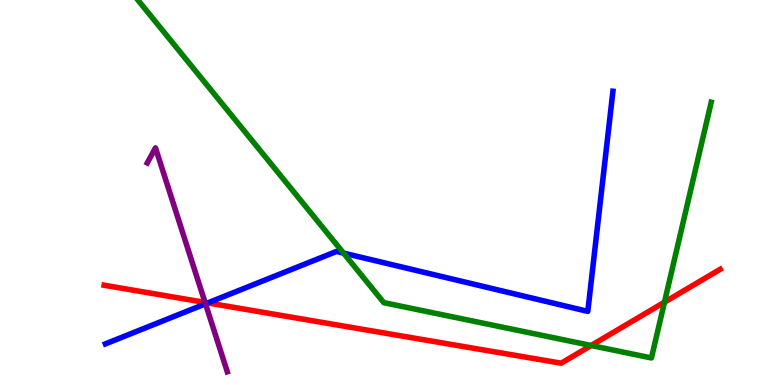[{'lines': ['blue', 'red'], 'intersections': [{'x': 2.68, 'y': 2.13}]}, {'lines': ['green', 'red'], 'intersections': [{'x': 7.63, 'y': 1.03}, {'x': 8.57, 'y': 2.15}]}, {'lines': ['purple', 'red'], 'intersections': [{'x': 2.65, 'y': 2.14}]}, {'lines': ['blue', 'green'], 'intersections': [{'x': 4.43, 'y': 3.43}]}, {'lines': ['blue', 'purple'], 'intersections': [{'x': 2.65, 'y': 2.11}]}, {'lines': ['green', 'purple'], 'intersections': []}]